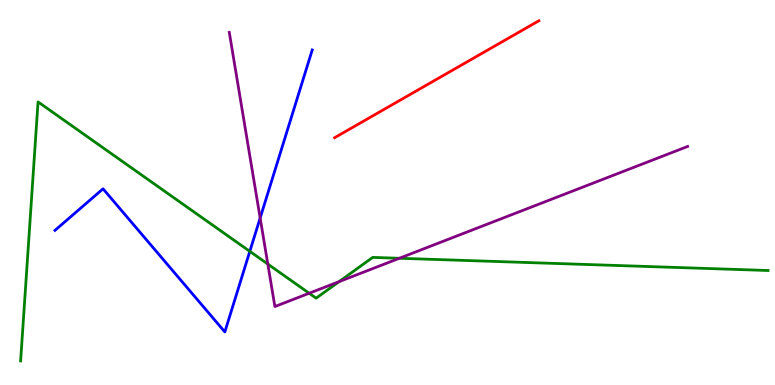[{'lines': ['blue', 'red'], 'intersections': []}, {'lines': ['green', 'red'], 'intersections': []}, {'lines': ['purple', 'red'], 'intersections': []}, {'lines': ['blue', 'green'], 'intersections': [{'x': 3.22, 'y': 3.47}]}, {'lines': ['blue', 'purple'], 'intersections': [{'x': 3.36, 'y': 4.34}]}, {'lines': ['green', 'purple'], 'intersections': [{'x': 3.46, 'y': 3.14}, {'x': 3.99, 'y': 2.38}, {'x': 4.37, 'y': 2.68}, {'x': 5.15, 'y': 3.29}]}]